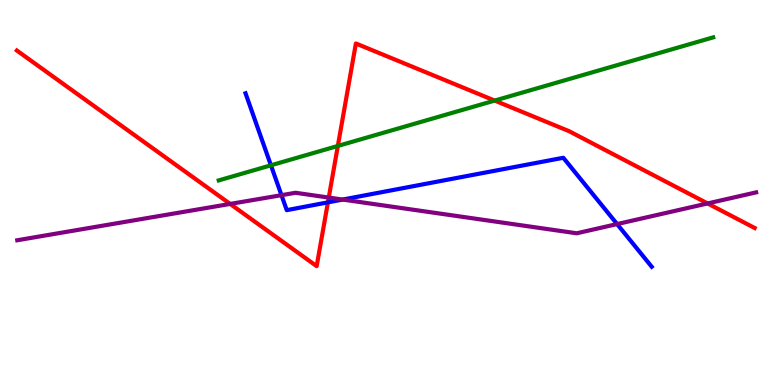[{'lines': ['blue', 'red'], 'intersections': [{'x': 4.23, 'y': 4.74}]}, {'lines': ['green', 'red'], 'intersections': [{'x': 4.36, 'y': 6.21}, {'x': 6.38, 'y': 7.39}]}, {'lines': ['purple', 'red'], 'intersections': [{'x': 2.97, 'y': 4.7}, {'x': 4.24, 'y': 4.87}, {'x': 9.13, 'y': 4.72}]}, {'lines': ['blue', 'green'], 'intersections': [{'x': 3.5, 'y': 5.71}]}, {'lines': ['blue', 'purple'], 'intersections': [{'x': 3.63, 'y': 4.93}, {'x': 4.42, 'y': 4.82}, {'x': 7.96, 'y': 4.18}]}, {'lines': ['green', 'purple'], 'intersections': []}]